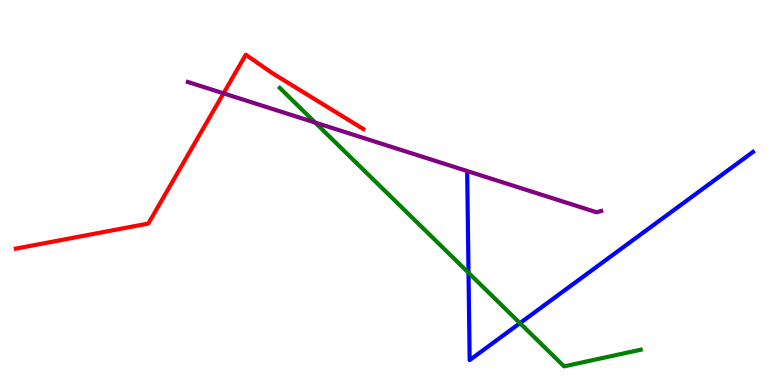[{'lines': ['blue', 'red'], 'intersections': []}, {'lines': ['green', 'red'], 'intersections': []}, {'lines': ['purple', 'red'], 'intersections': [{'x': 2.88, 'y': 7.58}]}, {'lines': ['blue', 'green'], 'intersections': [{'x': 6.05, 'y': 2.92}, {'x': 6.71, 'y': 1.61}]}, {'lines': ['blue', 'purple'], 'intersections': []}, {'lines': ['green', 'purple'], 'intersections': [{'x': 4.07, 'y': 6.82}]}]